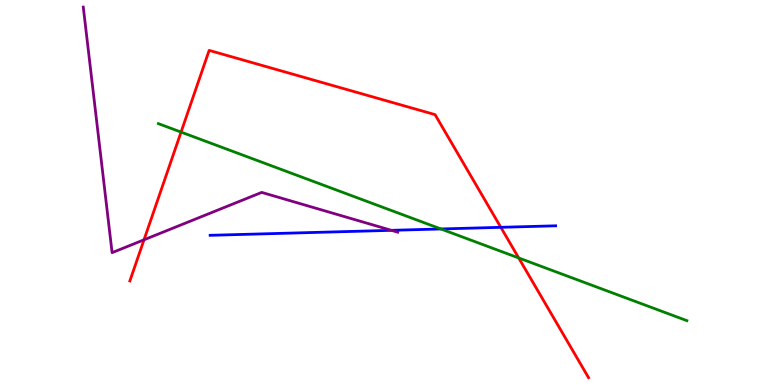[{'lines': ['blue', 'red'], 'intersections': [{'x': 6.46, 'y': 4.1}]}, {'lines': ['green', 'red'], 'intersections': [{'x': 2.34, 'y': 6.57}, {'x': 6.69, 'y': 3.3}]}, {'lines': ['purple', 'red'], 'intersections': [{'x': 1.86, 'y': 3.77}]}, {'lines': ['blue', 'green'], 'intersections': [{'x': 5.69, 'y': 4.05}]}, {'lines': ['blue', 'purple'], 'intersections': [{'x': 5.05, 'y': 4.02}]}, {'lines': ['green', 'purple'], 'intersections': []}]